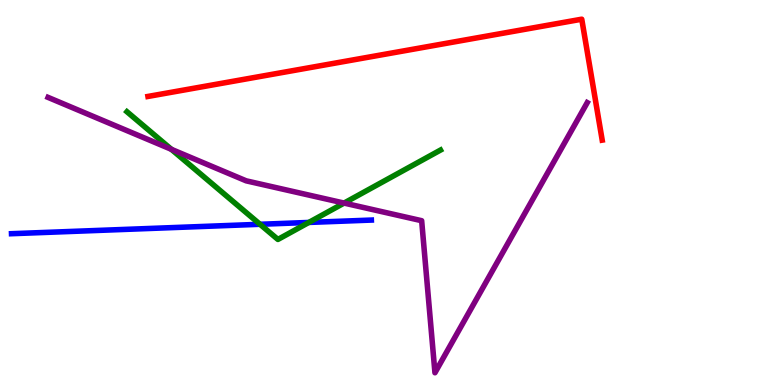[{'lines': ['blue', 'red'], 'intersections': []}, {'lines': ['green', 'red'], 'intersections': []}, {'lines': ['purple', 'red'], 'intersections': []}, {'lines': ['blue', 'green'], 'intersections': [{'x': 3.35, 'y': 4.17}, {'x': 3.98, 'y': 4.22}]}, {'lines': ['blue', 'purple'], 'intersections': []}, {'lines': ['green', 'purple'], 'intersections': [{'x': 2.21, 'y': 6.12}, {'x': 4.44, 'y': 4.73}]}]